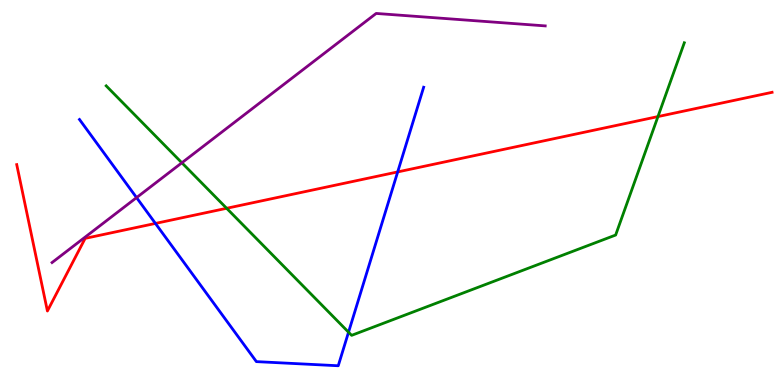[{'lines': ['blue', 'red'], 'intersections': [{'x': 2.01, 'y': 4.2}, {'x': 5.13, 'y': 5.53}]}, {'lines': ['green', 'red'], 'intersections': [{'x': 2.92, 'y': 4.59}, {'x': 8.49, 'y': 6.97}]}, {'lines': ['purple', 'red'], 'intersections': []}, {'lines': ['blue', 'green'], 'intersections': [{'x': 4.5, 'y': 1.37}]}, {'lines': ['blue', 'purple'], 'intersections': [{'x': 1.76, 'y': 4.87}]}, {'lines': ['green', 'purple'], 'intersections': [{'x': 2.35, 'y': 5.77}]}]